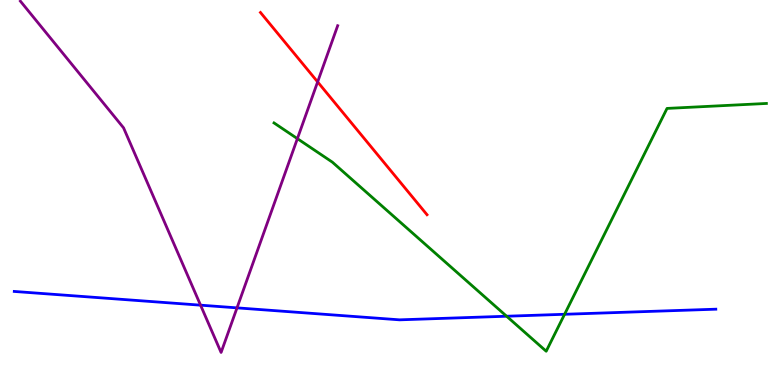[{'lines': ['blue', 'red'], 'intersections': []}, {'lines': ['green', 'red'], 'intersections': []}, {'lines': ['purple', 'red'], 'intersections': [{'x': 4.1, 'y': 7.87}]}, {'lines': ['blue', 'green'], 'intersections': [{'x': 6.54, 'y': 1.79}, {'x': 7.28, 'y': 1.84}]}, {'lines': ['blue', 'purple'], 'intersections': [{'x': 2.59, 'y': 2.07}, {'x': 3.06, 'y': 2.0}]}, {'lines': ['green', 'purple'], 'intersections': [{'x': 3.84, 'y': 6.4}]}]